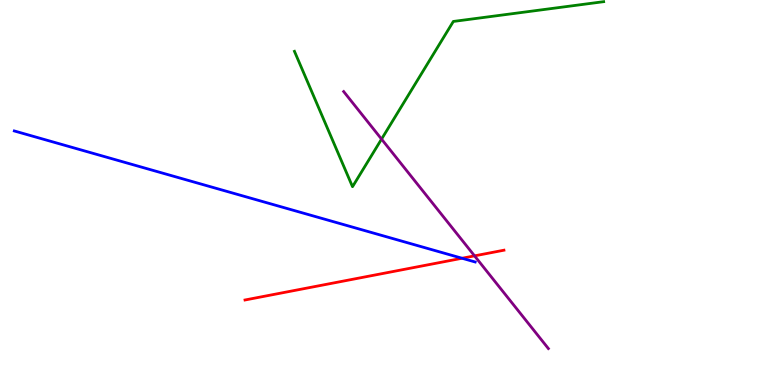[{'lines': ['blue', 'red'], 'intersections': [{'x': 5.96, 'y': 3.29}]}, {'lines': ['green', 'red'], 'intersections': []}, {'lines': ['purple', 'red'], 'intersections': [{'x': 6.12, 'y': 3.35}]}, {'lines': ['blue', 'green'], 'intersections': []}, {'lines': ['blue', 'purple'], 'intersections': []}, {'lines': ['green', 'purple'], 'intersections': [{'x': 4.92, 'y': 6.39}]}]